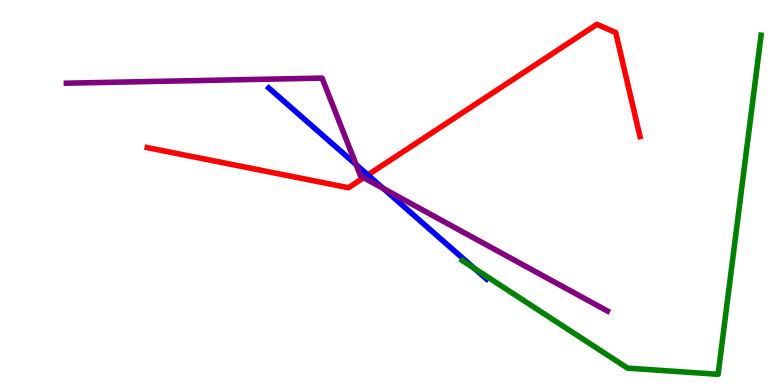[{'lines': ['blue', 'red'], 'intersections': [{'x': 4.75, 'y': 5.46}]}, {'lines': ['green', 'red'], 'intersections': []}, {'lines': ['purple', 'red'], 'intersections': [{'x': 4.69, 'y': 5.38}]}, {'lines': ['blue', 'green'], 'intersections': [{'x': 6.12, 'y': 3.03}]}, {'lines': ['blue', 'purple'], 'intersections': [{'x': 4.6, 'y': 5.72}, {'x': 4.95, 'y': 5.1}]}, {'lines': ['green', 'purple'], 'intersections': []}]